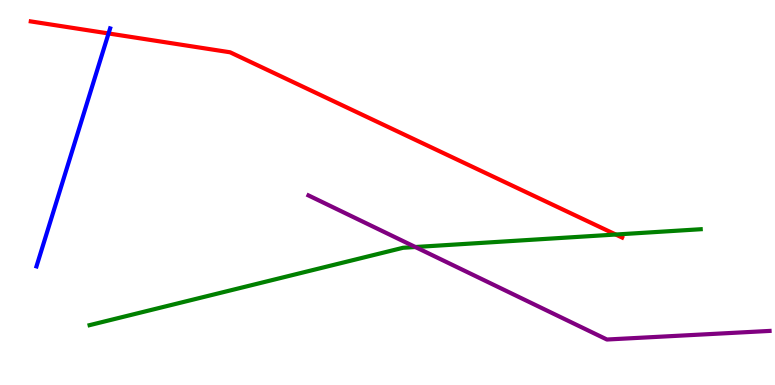[{'lines': ['blue', 'red'], 'intersections': [{'x': 1.4, 'y': 9.13}]}, {'lines': ['green', 'red'], 'intersections': [{'x': 7.95, 'y': 3.91}]}, {'lines': ['purple', 'red'], 'intersections': []}, {'lines': ['blue', 'green'], 'intersections': []}, {'lines': ['blue', 'purple'], 'intersections': []}, {'lines': ['green', 'purple'], 'intersections': [{'x': 5.36, 'y': 3.58}]}]